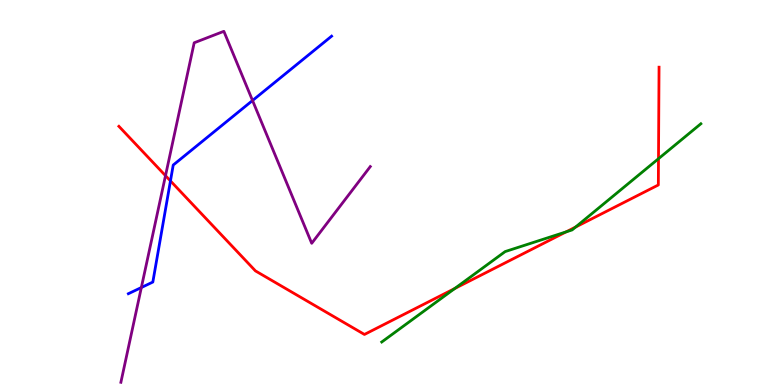[{'lines': ['blue', 'red'], 'intersections': [{'x': 2.2, 'y': 5.3}]}, {'lines': ['green', 'red'], 'intersections': [{'x': 5.87, 'y': 2.51}, {'x': 7.3, 'y': 3.98}, {'x': 7.43, 'y': 4.1}, {'x': 8.5, 'y': 5.88}]}, {'lines': ['purple', 'red'], 'intersections': [{'x': 2.14, 'y': 5.44}]}, {'lines': ['blue', 'green'], 'intersections': []}, {'lines': ['blue', 'purple'], 'intersections': [{'x': 1.82, 'y': 2.53}, {'x': 3.26, 'y': 7.39}]}, {'lines': ['green', 'purple'], 'intersections': []}]